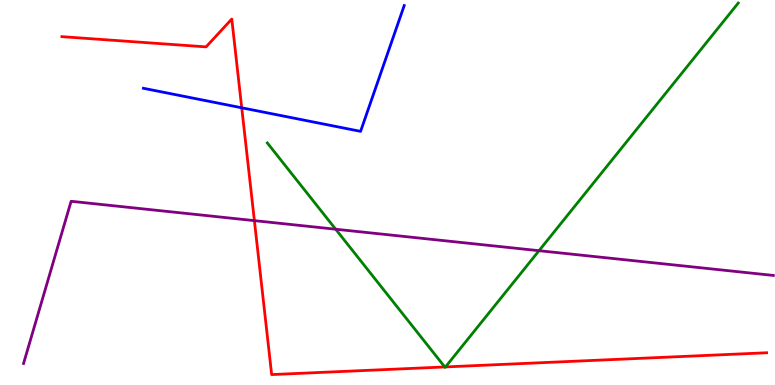[{'lines': ['blue', 'red'], 'intersections': [{'x': 3.12, 'y': 7.2}]}, {'lines': ['green', 'red'], 'intersections': [{'x': 5.74, 'y': 0.469}, {'x': 5.75, 'y': 0.47}]}, {'lines': ['purple', 'red'], 'intersections': [{'x': 3.28, 'y': 4.27}]}, {'lines': ['blue', 'green'], 'intersections': []}, {'lines': ['blue', 'purple'], 'intersections': []}, {'lines': ['green', 'purple'], 'intersections': [{'x': 4.33, 'y': 4.05}, {'x': 6.95, 'y': 3.49}]}]